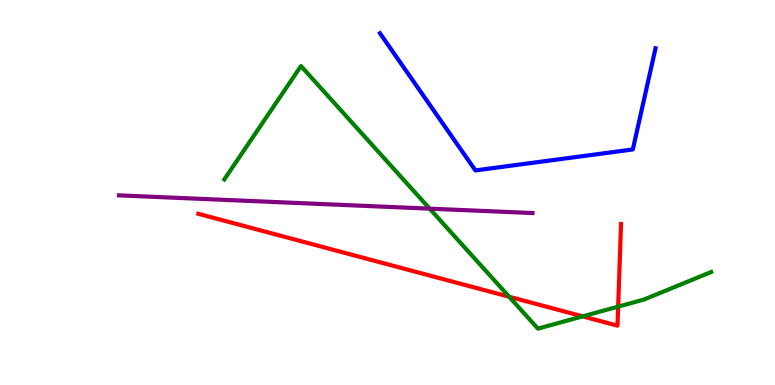[{'lines': ['blue', 'red'], 'intersections': []}, {'lines': ['green', 'red'], 'intersections': [{'x': 6.57, 'y': 2.29}, {'x': 7.52, 'y': 1.78}, {'x': 7.98, 'y': 2.04}]}, {'lines': ['purple', 'red'], 'intersections': []}, {'lines': ['blue', 'green'], 'intersections': []}, {'lines': ['blue', 'purple'], 'intersections': []}, {'lines': ['green', 'purple'], 'intersections': [{'x': 5.54, 'y': 4.58}]}]